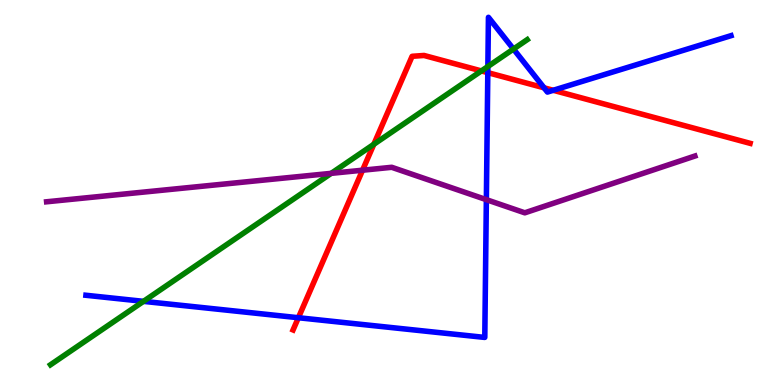[{'lines': ['blue', 'red'], 'intersections': [{'x': 3.85, 'y': 1.75}, {'x': 6.29, 'y': 8.11}, {'x': 7.02, 'y': 7.72}, {'x': 7.14, 'y': 7.65}]}, {'lines': ['green', 'red'], 'intersections': [{'x': 4.82, 'y': 6.25}, {'x': 6.21, 'y': 8.16}]}, {'lines': ['purple', 'red'], 'intersections': [{'x': 4.68, 'y': 5.58}]}, {'lines': ['blue', 'green'], 'intersections': [{'x': 1.85, 'y': 2.17}, {'x': 6.3, 'y': 8.27}, {'x': 6.63, 'y': 8.73}]}, {'lines': ['blue', 'purple'], 'intersections': [{'x': 6.28, 'y': 4.81}]}, {'lines': ['green', 'purple'], 'intersections': [{'x': 4.27, 'y': 5.5}]}]